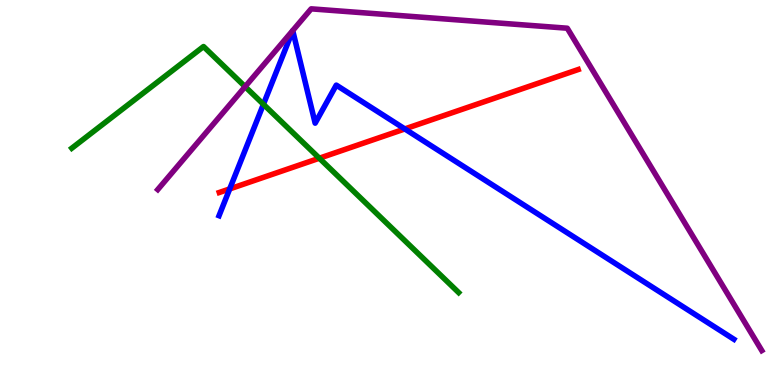[{'lines': ['blue', 'red'], 'intersections': [{'x': 2.96, 'y': 5.09}, {'x': 5.22, 'y': 6.65}]}, {'lines': ['green', 'red'], 'intersections': [{'x': 4.12, 'y': 5.89}]}, {'lines': ['purple', 'red'], 'intersections': []}, {'lines': ['blue', 'green'], 'intersections': [{'x': 3.4, 'y': 7.29}]}, {'lines': ['blue', 'purple'], 'intersections': []}, {'lines': ['green', 'purple'], 'intersections': [{'x': 3.16, 'y': 7.75}]}]